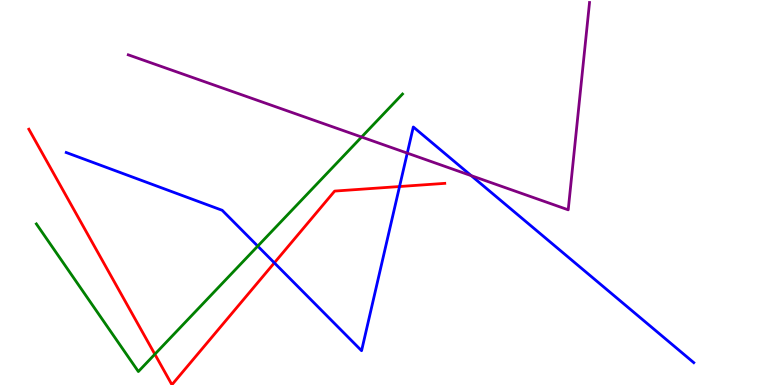[{'lines': ['blue', 'red'], 'intersections': [{'x': 3.54, 'y': 3.17}, {'x': 5.16, 'y': 5.16}]}, {'lines': ['green', 'red'], 'intersections': [{'x': 2.0, 'y': 0.799}]}, {'lines': ['purple', 'red'], 'intersections': []}, {'lines': ['blue', 'green'], 'intersections': [{'x': 3.33, 'y': 3.61}]}, {'lines': ['blue', 'purple'], 'intersections': [{'x': 5.26, 'y': 6.02}, {'x': 6.08, 'y': 5.44}]}, {'lines': ['green', 'purple'], 'intersections': [{'x': 4.67, 'y': 6.44}]}]